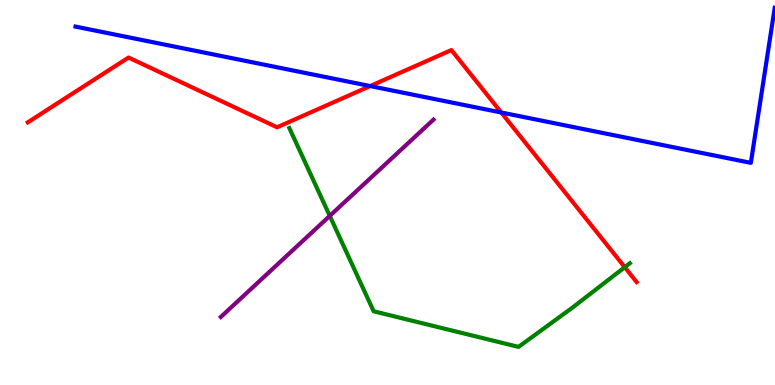[{'lines': ['blue', 'red'], 'intersections': [{'x': 4.78, 'y': 7.76}, {'x': 6.47, 'y': 7.08}]}, {'lines': ['green', 'red'], 'intersections': [{'x': 8.06, 'y': 3.06}]}, {'lines': ['purple', 'red'], 'intersections': []}, {'lines': ['blue', 'green'], 'intersections': []}, {'lines': ['blue', 'purple'], 'intersections': []}, {'lines': ['green', 'purple'], 'intersections': [{'x': 4.25, 'y': 4.39}]}]